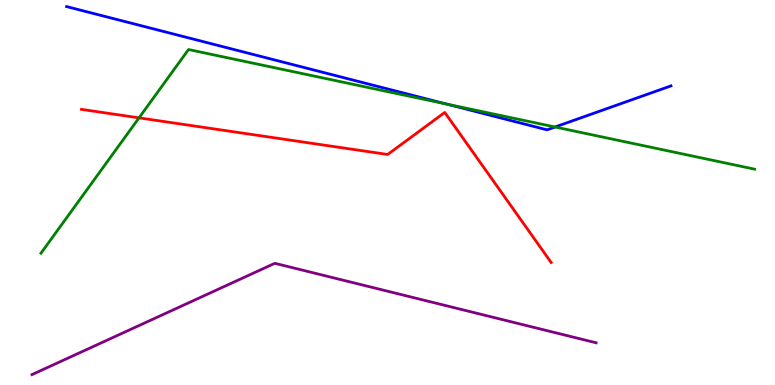[{'lines': ['blue', 'red'], 'intersections': []}, {'lines': ['green', 'red'], 'intersections': [{'x': 1.79, 'y': 6.94}]}, {'lines': ['purple', 'red'], 'intersections': []}, {'lines': ['blue', 'green'], 'intersections': [{'x': 5.76, 'y': 7.3}, {'x': 7.16, 'y': 6.7}]}, {'lines': ['blue', 'purple'], 'intersections': []}, {'lines': ['green', 'purple'], 'intersections': []}]